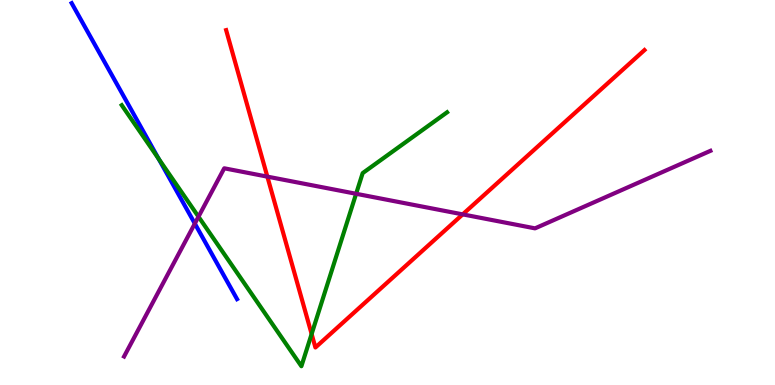[{'lines': ['blue', 'red'], 'intersections': []}, {'lines': ['green', 'red'], 'intersections': [{'x': 4.02, 'y': 1.32}]}, {'lines': ['purple', 'red'], 'intersections': [{'x': 3.45, 'y': 5.41}, {'x': 5.97, 'y': 4.43}]}, {'lines': ['blue', 'green'], 'intersections': [{'x': 2.05, 'y': 5.88}]}, {'lines': ['blue', 'purple'], 'intersections': [{'x': 2.51, 'y': 4.19}]}, {'lines': ['green', 'purple'], 'intersections': [{'x': 2.56, 'y': 4.37}, {'x': 4.6, 'y': 4.97}]}]